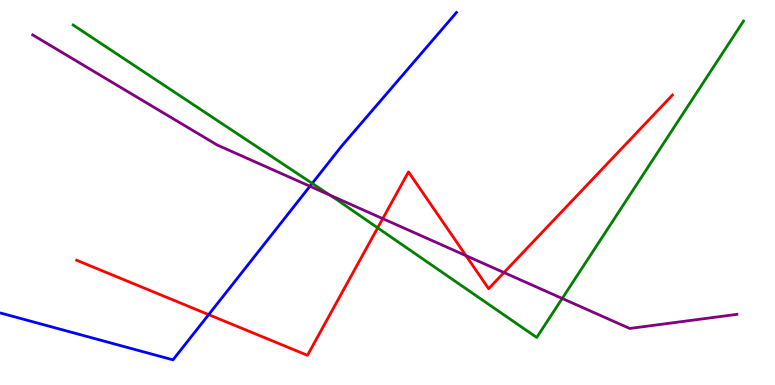[{'lines': ['blue', 'red'], 'intersections': [{'x': 2.69, 'y': 1.83}]}, {'lines': ['green', 'red'], 'intersections': [{'x': 4.87, 'y': 4.08}]}, {'lines': ['purple', 'red'], 'intersections': [{'x': 4.94, 'y': 4.32}, {'x': 6.01, 'y': 3.36}, {'x': 6.5, 'y': 2.92}]}, {'lines': ['blue', 'green'], 'intersections': [{'x': 4.03, 'y': 5.24}]}, {'lines': ['blue', 'purple'], 'intersections': [{'x': 4.0, 'y': 5.16}]}, {'lines': ['green', 'purple'], 'intersections': [{'x': 4.26, 'y': 4.93}, {'x': 7.25, 'y': 2.25}]}]